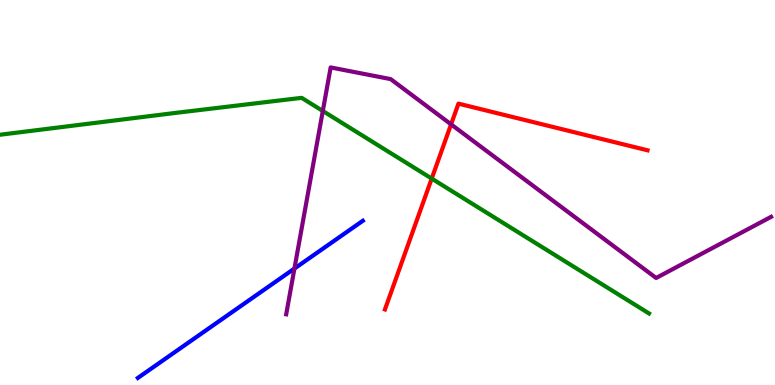[{'lines': ['blue', 'red'], 'intersections': []}, {'lines': ['green', 'red'], 'intersections': [{'x': 5.57, 'y': 5.36}]}, {'lines': ['purple', 'red'], 'intersections': [{'x': 5.82, 'y': 6.77}]}, {'lines': ['blue', 'green'], 'intersections': []}, {'lines': ['blue', 'purple'], 'intersections': [{'x': 3.8, 'y': 3.02}]}, {'lines': ['green', 'purple'], 'intersections': [{'x': 4.17, 'y': 7.12}]}]